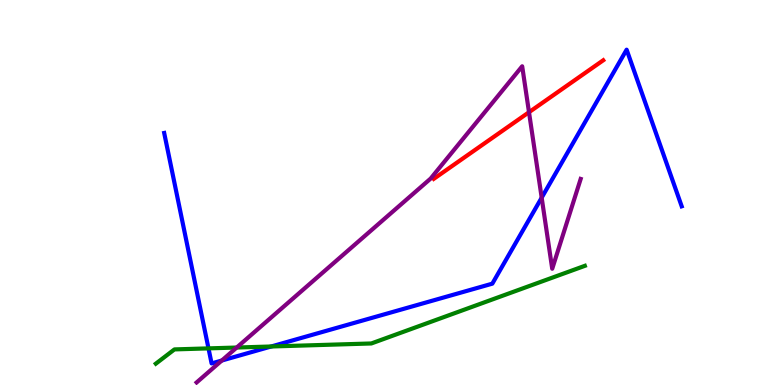[{'lines': ['blue', 'red'], 'intersections': []}, {'lines': ['green', 'red'], 'intersections': []}, {'lines': ['purple', 'red'], 'intersections': [{'x': 6.83, 'y': 7.09}]}, {'lines': ['blue', 'green'], 'intersections': [{'x': 2.69, 'y': 0.951}, {'x': 3.5, 'y': 1.0}]}, {'lines': ['blue', 'purple'], 'intersections': [{'x': 2.86, 'y': 0.636}, {'x': 6.99, 'y': 4.87}]}, {'lines': ['green', 'purple'], 'intersections': [{'x': 3.05, 'y': 0.973}]}]